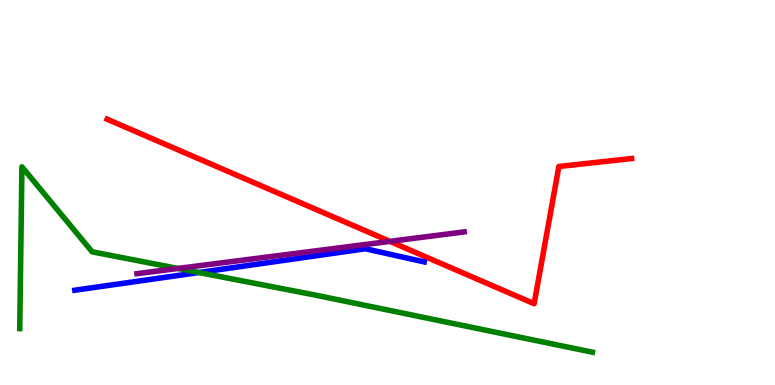[{'lines': ['blue', 'red'], 'intersections': []}, {'lines': ['green', 'red'], 'intersections': []}, {'lines': ['purple', 'red'], 'intersections': [{'x': 5.03, 'y': 3.73}]}, {'lines': ['blue', 'green'], 'intersections': [{'x': 2.57, 'y': 2.92}]}, {'lines': ['blue', 'purple'], 'intersections': []}, {'lines': ['green', 'purple'], 'intersections': [{'x': 2.3, 'y': 3.03}]}]